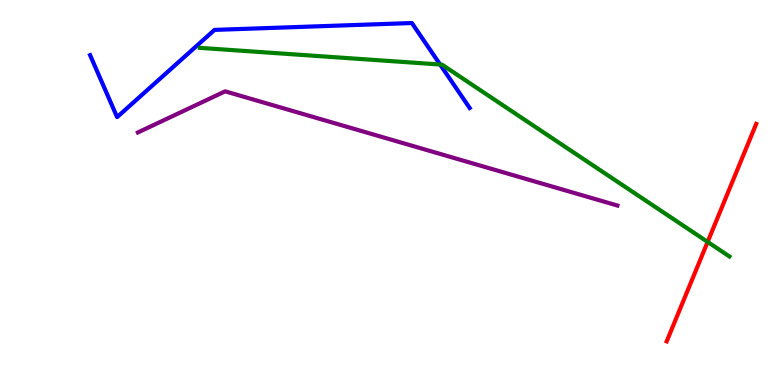[{'lines': ['blue', 'red'], 'intersections': []}, {'lines': ['green', 'red'], 'intersections': [{'x': 9.13, 'y': 3.72}]}, {'lines': ['purple', 'red'], 'intersections': []}, {'lines': ['blue', 'green'], 'intersections': [{'x': 5.68, 'y': 8.32}]}, {'lines': ['blue', 'purple'], 'intersections': []}, {'lines': ['green', 'purple'], 'intersections': []}]